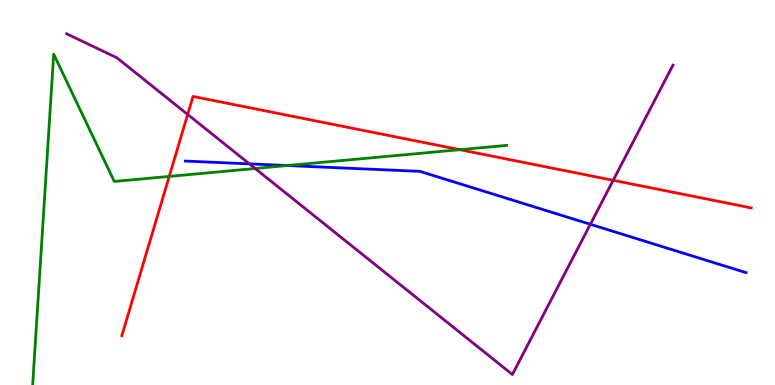[{'lines': ['blue', 'red'], 'intersections': []}, {'lines': ['green', 'red'], 'intersections': [{'x': 2.18, 'y': 5.42}, {'x': 5.93, 'y': 6.11}]}, {'lines': ['purple', 'red'], 'intersections': [{'x': 2.42, 'y': 7.03}, {'x': 7.91, 'y': 5.32}]}, {'lines': ['blue', 'green'], 'intersections': [{'x': 3.71, 'y': 5.7}]}, {'lines': ['blue', 'purple'], 'intersections': [{'x': 3.22, 'y': 5.74}, {'x': 7.62, 'y': 4.17}]}, {'lines': ['green', 'purple'], 'intersections': [{'x': 3.29, 'y': 5.62}]}]